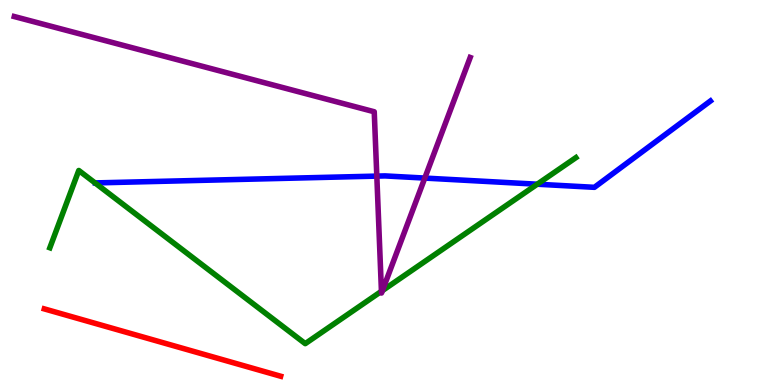[{'lines': ['blue', 'red'], 'intersections': []}, {'lines': ['green', 'red'], 'intersections': []}, {'lines': ['purple', 'red'], 'intersections': []}, {'lines': ['blue', 'green'], 'intersections': [{'x': 6.93, 'y': 5.22}]}, {'lines': ['blue', 'purple'], 'intersections': [{'x': 4.86, 'y': 5.43}, {'x': 5.48, 'y': 5.37}]}, {'lines': ['green', 'purple'], 'intersections': [{'x': 4.92, 'y': 2.43}, {'x': 4.93, 'y': 2.45}]}]